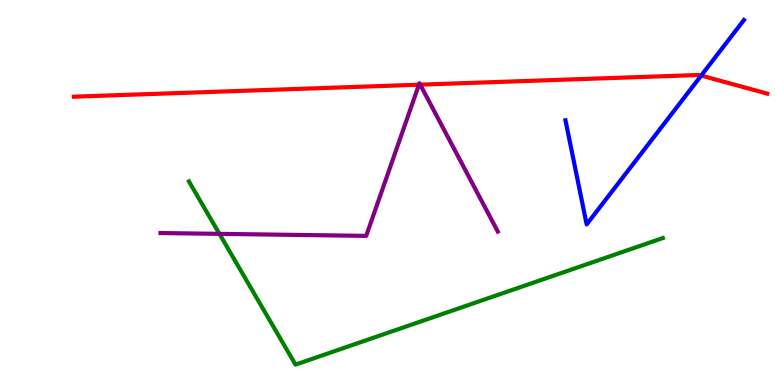[{'lines': ['blue', 'red'], 'intersections': [{'x': 9.05, 'y': 8.04}]}, {'lines': ['green', 'red'], 'intersections': []}, {'lines': ['purple', 'red'], 'intersections': [{'x': 5.41, 'y': 7.8}, {'x': 5.42, 'y': 7.8}]}, {'lines': ['blue', 'green'], 'intersections': []}, {'lines': ['blue', 'purple'], 'intersections': []}, {'lines': ['green', 'purple'], 'intersections': [{'x': 2.83, 'y': 3.93}]}]